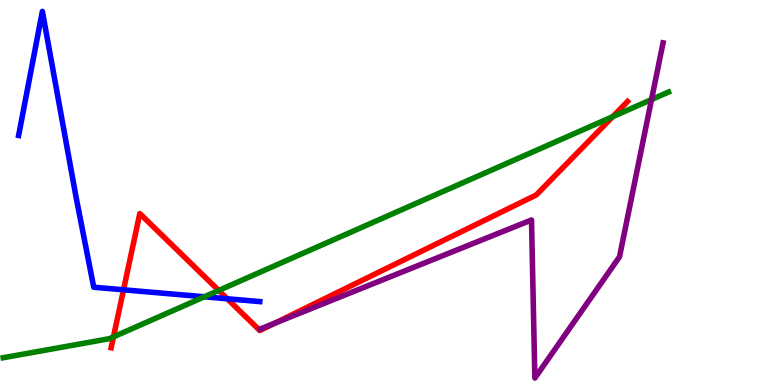[{'lines': ['blue', 'red'], 'intersections': [{'x': 1.59, 'y': 2.47}, {'x': 2.93, 'y': 2.24}]}, {'lines': ['green', 'red'], 'intersections': [{'x': 1.46, 'y': 1.25}, {'x': 2.82, 'y': 2.46}, {'x': 7.91, 'y': 6.97}]}, {'lines': ['purple', 'red'], 'intersections': [{'x': 3.54, 'y': 1.6}]}, {'lines': ['blue', 'green'], 'intersections': [{'x': 2.64, 'y': 2.29}]}, {'lines': ['blue', 'purple'], 'intersections': []}, {'lines': ['green', 'purple'], 'intersections': [{'x': 8.41, 'y': 7.41}]}]